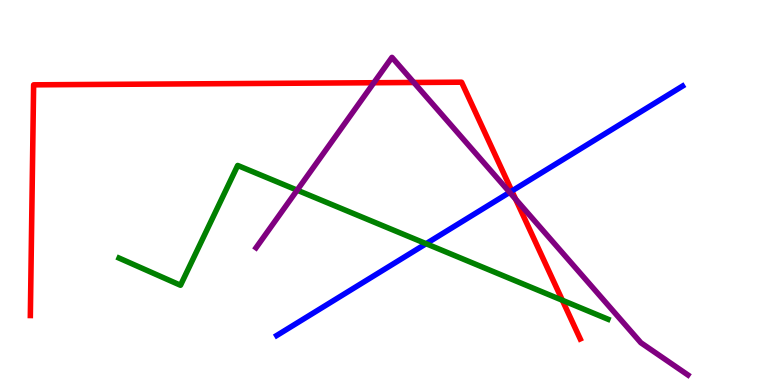[{'lines': ['blue', 'red'], 'intersections': [{'x': 6.6, 'y': 5.04}]}, {'lines': ['green', 'red'], 'intersections': [{'x': 7.26, 'y': 2.2}]}, {'lines': ['purple', 'red'], 'intersections': [{'x': 4.82, 'y': 7.85}, {'x': 5.34, 'y': 7.86}, {'x': 6.65, 'y': 4.83}]}, {'lines': ['blue', 'green'], 'intersections': [{'x': 5.5, 'y': 3.67}]}, {'lines': ['blue', 'purple'], 'intersections': [{'x': 6.58, 'y': 5.0}]}, {'lines': ['green', 'purple'], 'intersections': [{'x': 3.83, 'y': 5.06}]}]